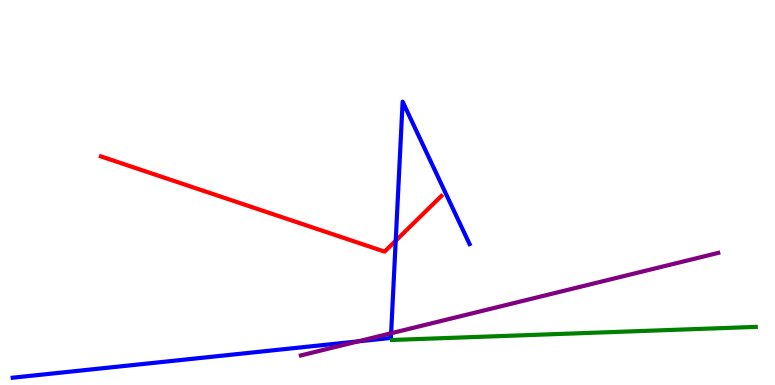[{'lines': ['blue', 'red'], 'intersections': [{'x': 5.11, 'y': 3.75}]}, {'lines': ['green', 'red'], 'intersections': []}, {'lines': ['purple', 'red'], 'intersections': []}, {'lines': ['blue', 'green'], 'intersections': []}, {'lines': ['blue', 'purple'], 'intersections': [{'x': 4.62, 'y': 1.13}, {'x': 5.05, 'y': 1.34}]}, {'lines': ['green', 'purple'], 'intersections': []}]